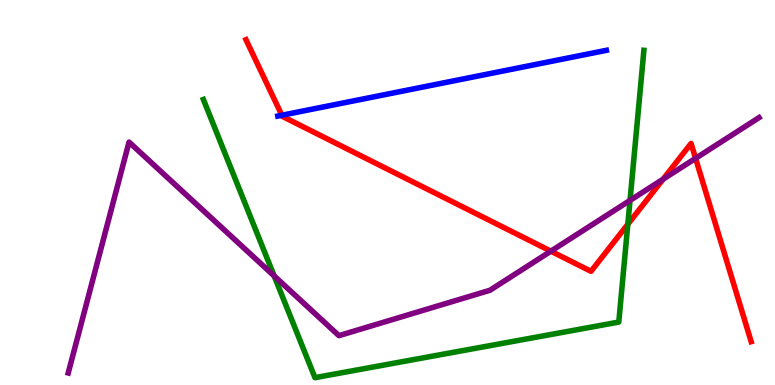[{'lines': ['blue', 'red'], 'intersections': [{'x': 3.64, 'y': 7.01}]}, {'lines': ['green', 'red'], 'intersections': [{'x': 8.1, 'y': 4.17}]}, {'lines': ['purple', 'red'], 'intersections': [{'x': 7.11, 'y': 3.48}, {'x': 8.56, 'y': 5.35}, {'x': 8.98, 'y': 5.89}]}, {'lines': ['blue', 'green'], 'intersections': []}, {'lines': ['blue', 'purple'], 'intersections': []}, {'lines': ['green', 'purple'], 'intersections': [{'x': 3.54, 'y': 2.83}, {'x': 8.13, 'y': 4.8}]}]